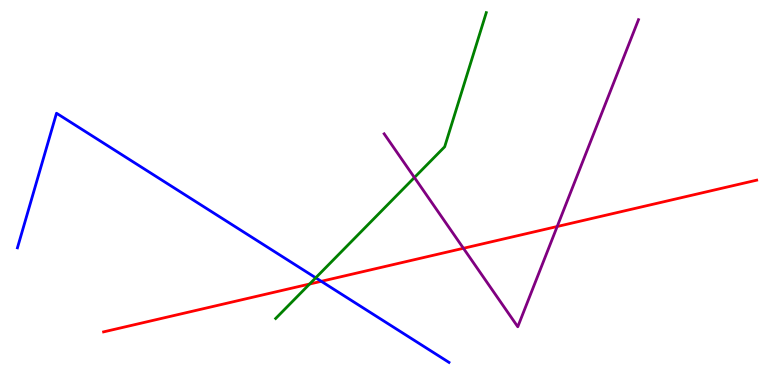[{'lines': ['blue', 'red'], 'intersections': [{'x': 4.15, 'y': 2.69}]}, {'lines': ['green', 'red'], 'intersections': [{'x': 3.99, 'y': 2.62}]}, {'lines': ['purple', 'red'], 'intersections': [{'x': 5.98, 'y': 3.55}, {'x': 7.19, 'y': 4.12}]}, {'lines': ['blue', 'green'], 'intersections': [{'x': 4.07, 'y': 2.78}]}, {'lines': ['blue', 'purple'], 'intersections': []}, {'lines': ['green', 'purple'], 'intersections': [{'x': 5.35, 'y': 5.39}]}]